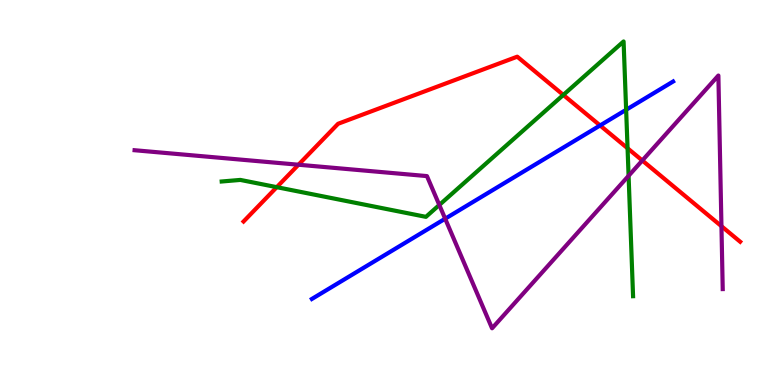[{'lines': ['blue', 'red'], 'intersections': [{'x': 7.74, 'y': 6.74}]}, {'lines': ['green', 'red'], 'intersections': [{'x': 3.57, 'y': 5.14}, {'x': 7.27, 'y': 7.53}, {'x': 8.1, 'y': 6.15}]}, {'lines': ['purple', 'red'], 'intersections': [{'x': 3.85, 'y': 5.72}, {'x': 8.29, 'y': 5.83}, {'x': 9.31, 'y': 4.13}]}, {'lines': ['blue', 'green'], 'intersections': [{'x': 8.08, 'y': 7.15}]}, {'lines': ['blue', 'purple'], 'intersections': [{'x': 5.74, 'y': 4.32}]}, {'lines': ['green', 'purple'], 'intersections': [{'x': 5.67, 'y': 4.68}, {'x': 8.11, 'y': 5.43}]}]